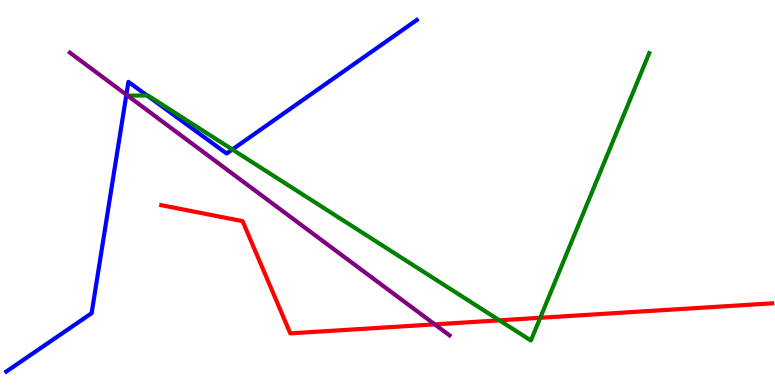[{'lines': ['blue', 'red'], 'intersections': []}, {'lines': ['green', 'red'], 'intersections': [{'x': 6.44, 'y': 1.68}, {'x': 6.97, 'y': 1.75}]}, {'lines': ['purple', 'red'], 'intersections': [{'x': 5.61, 'y': 1.57}]}, {'lines': ['blue', 'green'], 'intersections': [{'x': 1.9, 'y': 7.52}, {'x': 3.0, 'y': 6.12}]}, {'lines': ['blue', 'purple'], 'intersections': [{'x': 1.63, 'y': 7.54}]}, {'lines': ['green', 'purple'], 'intersections': []}]